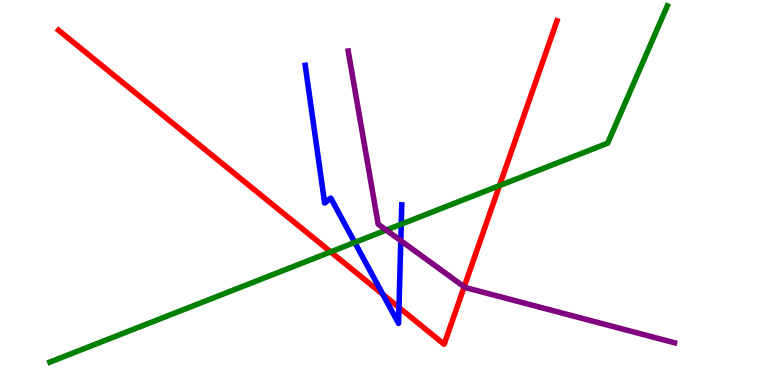[{'lines': ['blue', 'red'], 'intersections': [{'x': 4.94, 'y': 2.35}, {'x': 5.15, 'y': 2.01}]}, {'lines': ['green', 'red'], 'intersections': [{'x': 4.27, 'y': 3.46}, {'x': 6.44, 'y': 5.18}]}, {'lines': ['purple', 'red'], 'intersections': [{'x': 5.99, 'y': 2.55}]}, {'lines': ['blue', 'green'], 'intersections': [{'x': 4.58, 'y': 3.7}, {'x': 5.18, 'y': 4.18}]}, {'lines': ['blue', 'purple'], 'intersections': [{'x': 5.17, 'y': 3.75}]}, {'lines': ['green', 'purple'], 'intersections': [{'x': 4.98, 'y': 4.02}]}]